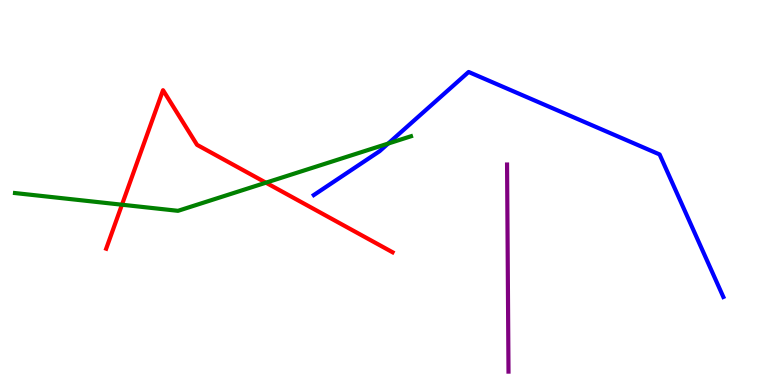[{'lines': ['blue', 'red'], 'intersections': []}, {'lines': ['green', 'red'], 'intersections': [{'x': 1.57, 'y': 4.68}, {'x': 3.43, 'y': 5.25}]}, {'lines': ['purple', 'red'], 'intersections': []}, {'lines': ['blue', 'green'], 'intersections': [{'x': 5.01, 'y': 6.27}]}, {'lines': ['blue', 'purple'], 'intersections': []}, {'lines': ['green', 'purple'], 'intersections': []}]